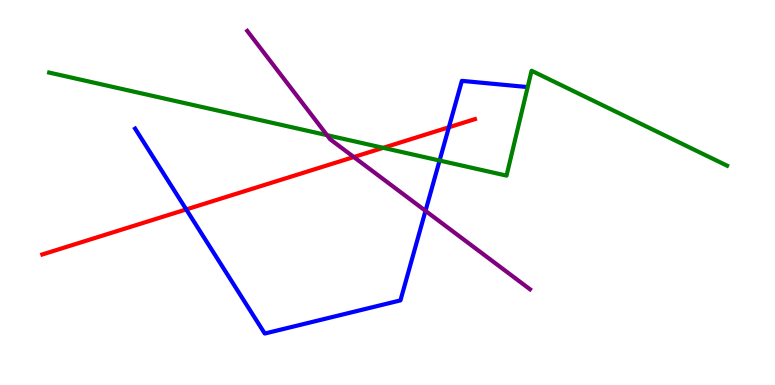[{'lines': ['blue', 'red'], 'intersections': [{'x': 2.4, 'y': 4.56}, {'x': 5.79, 'y': 6.69}]}, {'lines': ['green', 'red'], 'intersections': [{'x': 4.94, 'y': 6.16}]}, {'lines': ['purple', 'red'], 'intersections': [{'x': 4.57, 'y': 5.92}]}, {'lines': ['blue', 'green'], 'intersections': [{'x': 5.67, 'y': 5.83}]}, {'lines': ['blue', 'purple'], 'intersections': [{'x': 5.49, 'y': 4.52}]}, {'lines': ['green', 'purple'], 'intersections': [{'x': 4.22, 'y': 6.49}]}]